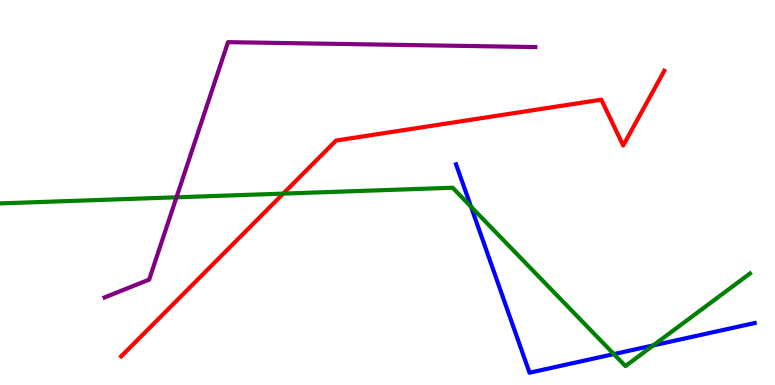[{'lines': ['blue', 'red'], 'intersections': []}, {'lines': ['green', 'red'], 'intersections': [{'x': 3.65, 'y': 4.97}]}, {'lines': ['purple', 'red'], 'intersections': []}, {'lines': ['blue', 'green'], 'intersections': [{'x': 6.08, 'y': 4.63}, {'x': 7.92, 'y': 0.803}, {'x': 8.43, 'y': 1.03}]}, {'lines': ['blue', 'purple'], 'intersections': []}, {'lines': ['green', 'purple'], 'intersections': [{'x': 2.28, 'y': 4.88}]}]